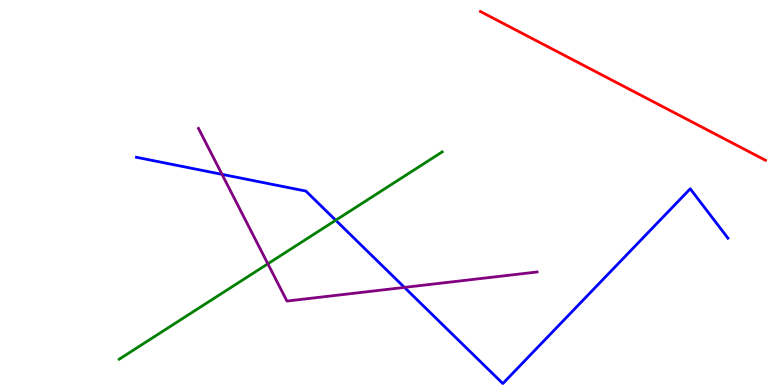[{'lines': ['blue', 'red'], 'intersections': []}, {'lines': ['green', 'red'], 'intersections': []}, {'lines': ['purple', 'red'], 'intersections': []}, {'lines': ['blue', 'green'], 'intersections': [{'x': 4.33, 'y': 4.28}]}, {'lines': ['blue', 'purple'], 'intersections': [{'x': 2.86, 'y': 5.47}, {'x': 5.22, 'y': 2.54}]}, {'lines': ['green', 'purple'], 'intersections': [{'x': 3.46, 'y': 3.15}]}]